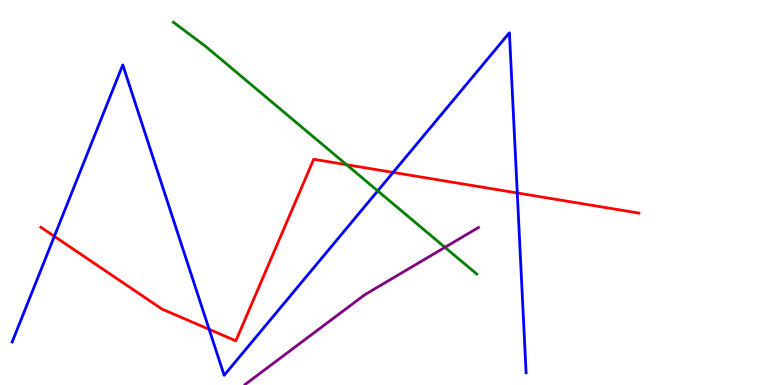[{'lines': ['blue', 'red'], 'intersections': [{'x': 0.701, 'y': 3.86}, {'x': 2.7, 'y': 1.45}, {'x': 5.07, 'y': 5.52}, {'x': 6.67, 'y': 4.99}]}, {'lines': ['green', 'red'], 'intersections': [{'x': 4.47, 'y': 5.72}]}, {'lines': ['purple', 'red'], 'intersections': []}, {'lines': ['blue', 'green'], 'intersections': [{'x': 4.87, 'y': 5.04}]}, {'lines': ['blue', 'purple'], 'intersections': []}, {'lines': ['green', 'purple'], 'intersections': [{'x': 5.74, 'y': 3.58}]}]